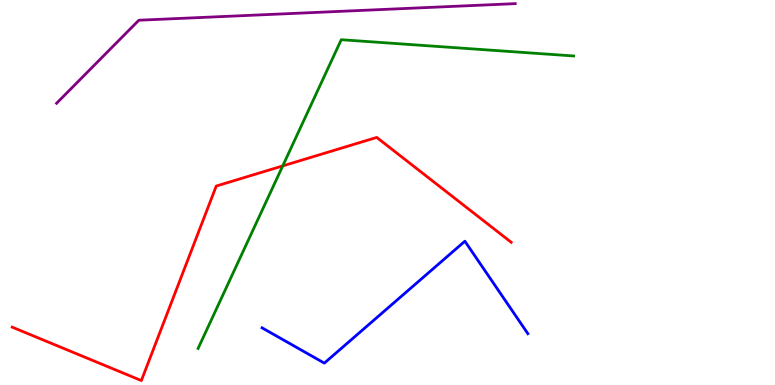[{'lines': ['blue', 'red'], 'intersections': []}, {'lines': ['green', 'red'], 'intersections': [{'x': 3.65, 'y': 5.69}]}, {'lines': ['purple', 'red'], 'intersections': []}, {'lines': ['blue', 'green'], 'intersections': []}, {'lines': ['blue', 'purple'], 'intersections': []}, {'lines': ['green', 'purple'], 'intersections': []}]